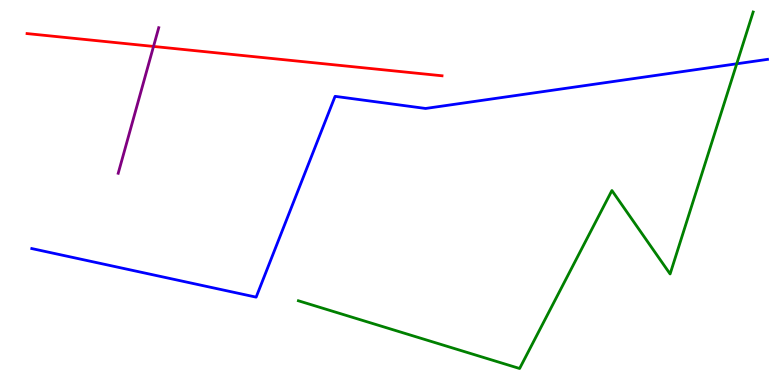[{'lines': ['blue', 'red'], 'intersections': []}, {'lines': ['green', 'red'], 'intersections': []}, {'lines': ['purple', 'red'], 'intersections': [{'x': 1.98, 'y': 8.79}]}, {'lines': ['blue', 'green'], 'intersections': [{'x': 9.51, 'y': 8.34}]}, {'lines': ['blue', 'purple'], 'intersections': []}, {'lines': ['green', 'purple'], 'intersections': []}]